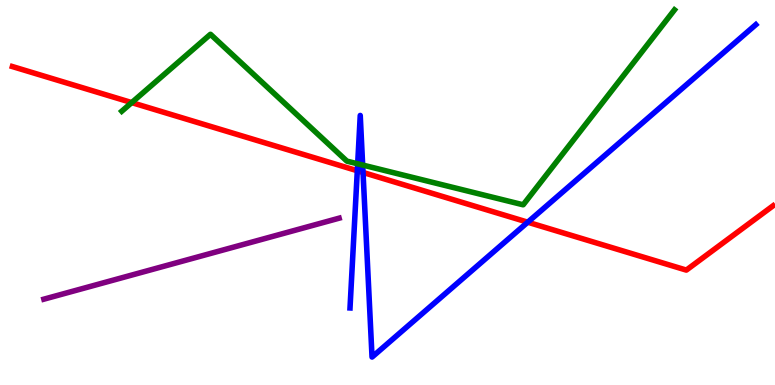[{'lines': ['blue', 'red'], 'intersections': [{'x': 4.61, 'y': 5.57}, {'x': 4.68, 'y': 5.52}, {'x': 6.81, 'y': 4.23}]}, {'lines': ['green', 'red'], 'intersections': [{'x': 1.7, 'y': 7.34}]}, {'lines': ['purple', 'red'], 'intersections': []}, {'lines': ['blue', 'green'], 'intersections': [{'x': 4.62, 'y': 5.75}, {'x': 4.68, 'y': 5.71}]}, {'lines': ['blue', 'purple'], 'intersections': []}, {'lines': ['green', 'purple'], 'intersections': []}]